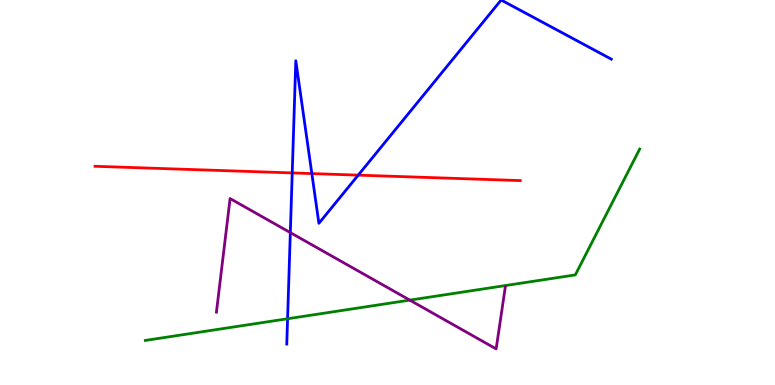[{'lines': ['blue', 'red'], 'intersections': [{'x': 3.77, 'y': 5.51}, {'x': 4.02, 'y': 5.49}, {'x': 4.62, 'y': 5.45}]}, {'lines': ['green', 'red'], 'intersections': []}, {'lines': ['purple', 'red'], 'intersections': []}, {'lines': ['blue', 'green'], 'intersections': [{'x': 3.71, 'y': 1.72}]}, {'lines': ['blue', 'purple'], 'intersections': [{'x': 3.75, 'y': 3.96}]}, {'lines': ['green', 'purple'], 'intersections': [{'x': 5.29, 'y': 2.2}]}]